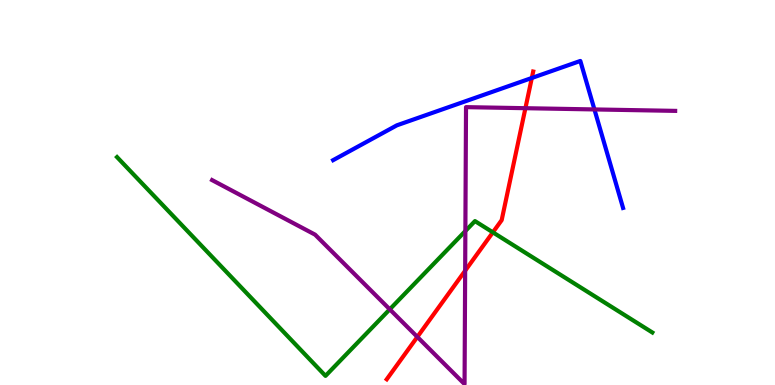[{'lines': ['blue', 'red'], 'intersections': [{'x': 6.86, 'y': 7.97}]}, {'lines': ['green', 'red'], 'intersections': [{'x': 6.36, 'y': 3.97}]}, {'lines': ['purple', 'red'], 'intersections': [{'x': 5.39, 'y': 1.25}, {'x': 6.0, 'y': 2.97}, {'x': 6.78, 'y': 7.19}]}, {'lines': ['blue', 'green'], 'intersections': []}, {'lines': ['blue', 'purple'], 'intersections': [{'x': 7.67, 'y': 7.16}]}, {'lines': ['green', 'purple'], 'intersections': [{'x': 5.03, 'y': 1.97}, {'x': 6.0, 'y': 4.0}]}]